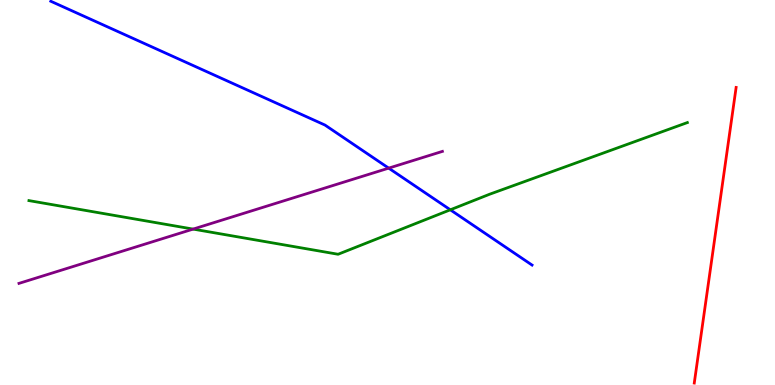[{'lines': ['blue', 'red'], 'intersections': []}, {'lines': ['green', 'red'], 'intersections': []}, {'lines': ['purple', 'red'], 'intersections': []}, {'lines': ['blue', 'green'], 'intersections': [{'x': 5.81, 'y': 4.55}]}, {'lines': ['blue', 'purple'], 'intersections': [{'x': 5.02, 'y': 5.63}]}, {'lines': ['green', 'purple'], 'intersections': [{'x': 2.49, 'y': 4.05}]}]